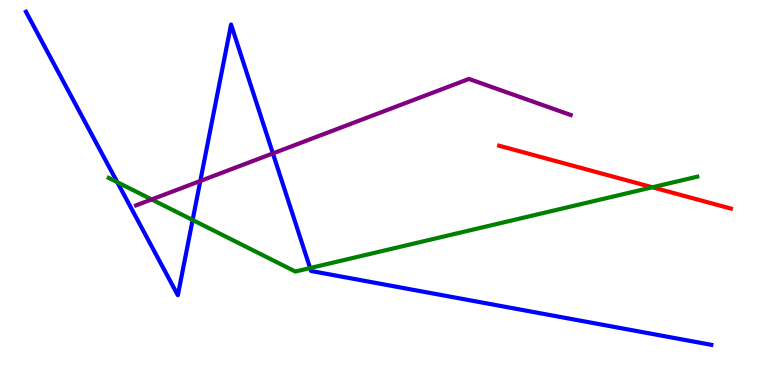[{'lines': ['blue', 'red'], 'intersections': []}, {'lines': ['green', 'red'], 'intersections': [{'x': 8.42, 'y': 5.14}]}, {'lines': ['purple', 'red'], 'intersections': []}, {'lines': ['blue', 'green'], 'intersections': [{'x': 1.51, 'y': 5.27}, {'x': 2.49, 'y': 4.29}, {'x': 4.0, 'y': 3.04}]}, {'lines': ['blue', 'purple'], 'intersections': [{'x': 2.58, 'y': 5.3}, {'x': 3.52, 'y': 6.02}]}, {'lines': ['green', 'purple'], 'intersections': [{'x': 1.96, 'y': 4.82}]}]